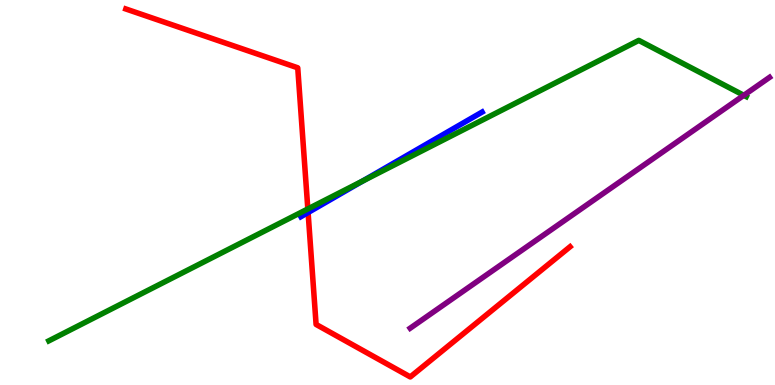[{'lines': ['blue', 'red'], 'intersections': [{'x': 3.98, 'y': 4.48}]}, {'lines': ['green', 'red'], 'intersections': [{'x': 3.97, 'y': 4.57}]}, {'lines': ['purple', 'red'], 'intersections': []}, {'lines': ['blue', 'green'], 'intersections': [{'x': 4.68, 'y': 5.3}]}, {'lines': ['blue', 'purple'], 'intersections': []}, {'lines': ['green', 'purple'], 'intersections': [{'x': 9.6, 'y': 7.52}]}]